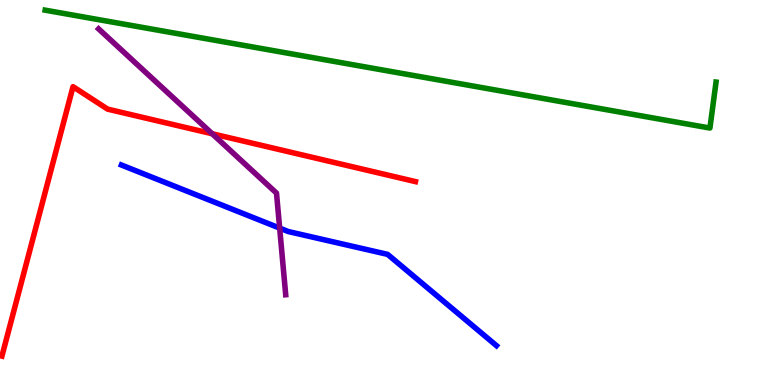[{'lines': ['blue', 'red'], 'intersections': []}, {'lines': ['green', 'red'], 'intersections': []}, {'lines': ['purple', 'red'], 'intersections': [{'x': 2.74, 'y': 6.53}]}, {'lines': ['blue', 'green'], 'intersections': []}, {'lines': ['blue', 'purple'], 'intersections': [{'x': 3.61, 'y': 4.08}]}, {'lines': ['green', 'purple'], 'intersections': []}]